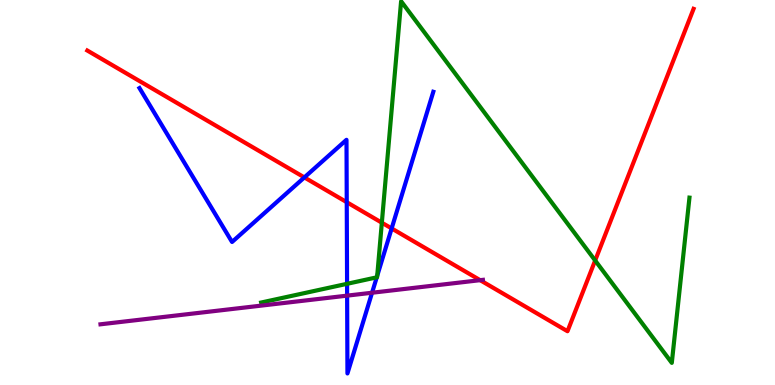[{'lines': ['blue', 'red'], 'intersections': [{'x': 3.93, 'y': 5.39}, {'x': 4.47, 'y': 4.75}, {'x': 5.05, 'y': 4.07}]}, {'lines': ['green', 'red'], 'intersections': [{'x': 4.93, 'y': 4.22}, {'x': 7.68, 'y': 3.23}]}, {'lines': ['purple', 'red'], 'intersections': [{'x': 6.2, 'y': 2.72}]}, {'lines': ['blue', 'green'], 'intersections': [{'x': 4.48, 'y': 2.63}, {'x': 4.86, 'y': 2.8}, {'x': 4.87, 'y': 2.84}]}, {'lines': ['blue', 'purple'], 'intersections': [{'x': 4.48, 'y': 2.32}, {'x': 4.8, 'y': 2.4}]}, {'lines': ['green', 'purple'], 'intersections': []}]